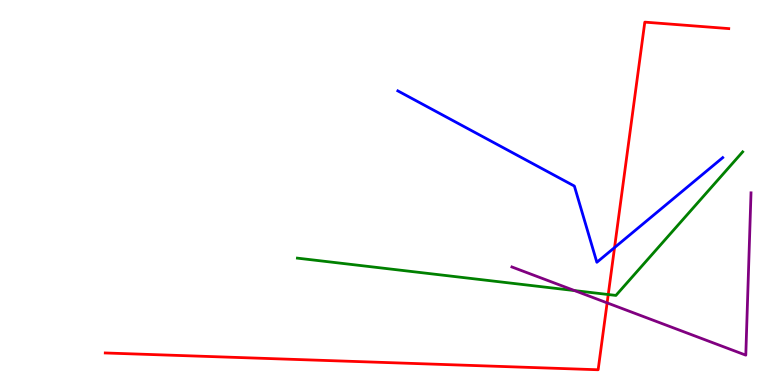[{'lines': ['blue', 'red'], 'intersections': [{'x': 7.93, 'y': 3.57}]}, {'lines': ['green', 'red'], 'intersections': [{'x': 7.85, 'y': 2.35}]}, {'lines': ['purple', 'red'], 'intersections': [{'x': 7.83, 'y': 2.13}]}, {'lines': ['blue', 'green'], 'intersections': []}, {'lines': ['blue', 'purple'], 'intersections': []}, {'lines': ['green', 'purple'], 'intersections': [{'x': 7.41, 'y': 2.45}]}]